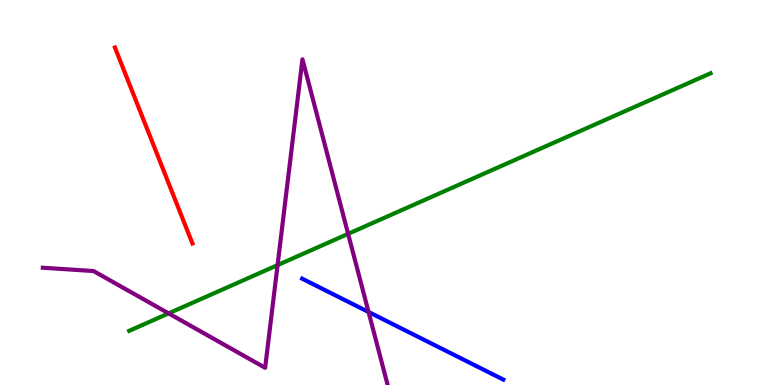[{'lines': ['blue', 'red'], 'intersections': []}, {'lines': ['green', 'red'], 'intersections': []}, {'lines': ['purple', 'red'], 'intersections': []}, {'lines': ['blue', 'green'], 'intersections': []}, {'lines': ['blue', 'purple'], 'intersections': [{'x': 4.76, 'y': 1.9}]}, {'lines': ['green', 'purple'], 'intersections': [{'x': 2.18, 'y': 1.86}, {'x': 3.58, 'y': 3.11}, {'x': 4.49, 'y': 3.93}]}]